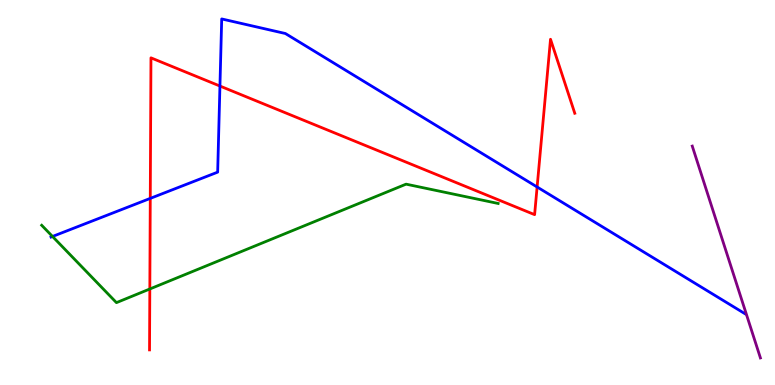[{'lines': ['blue', 'red'], 'intersections': [{'x': 1.94, 'y': 4.85}, {'x': 2.84, 'y': 7.77}, {'x': 6.93, 'y': 5.14}]}, {'lines': ['green', 'red'], 'intersections': [{'x': 1.93, 'y': 2.49}]}, {'lines': ['purple', 'red'], 'intersections': []}, {'lines': ['blue', 'green'], 'intersections': [{'x': 0.678, 'y': 3.86}]}, {'lines': ['blue', 'purple'], 'intersections': []}, {'lines': ['green', 'purple'], 'intersections': []}]